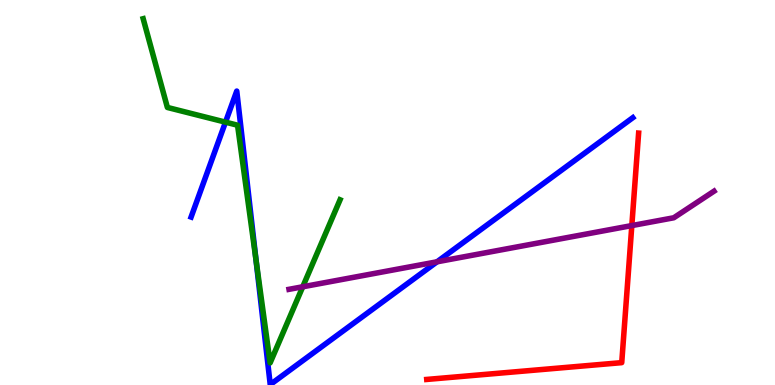[{'lines': ['blue', 'red'], 'intersections': []}, {'lines': ['green', 'red'], 'intersections': []}, {'lines': ['purple', 'red'], 'intersections': [{'x': 8.15, 'y': 4.14}]}, {'lines': ['blue', 'green'], 'intersections': [{'x': 2.91, 'y': 6.83}, {'x': 3.3, 'y': 3.25}]}, {'lines': ['blue', 'purple'], 'intersections': [{'x': 5.64, 'y': 3.2}]}, {'lines': ['green', 'purple'], 'intersections': [{'x': 3.91, 'y': 2.55}]}]